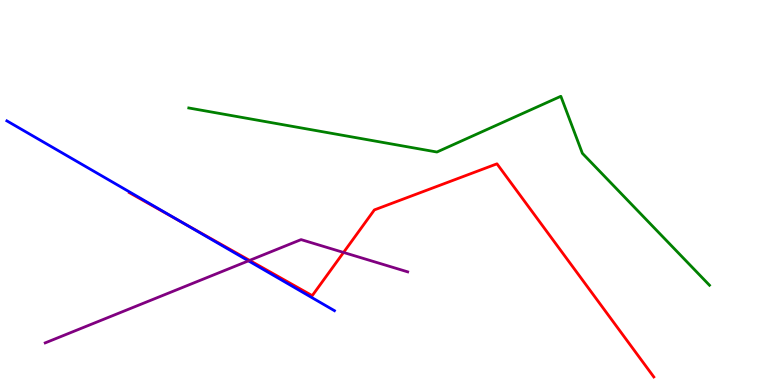[{'lines': ['blue', 'red'], 'intersections': [{'x': 2.34, 'y': 4.24}]}, {'lines': ['green', 'red'], 'intersections': []}, {'lines': ['purple', 'red'], 'intersections': [{'x': 3.22, 'y': 3.24}, {'x': 4.43, 'y': 3.44}]}, {'lines': ['blue', 'green'], 'intersections': []}, {'lines': ['blue', 'purple'], 'intersections': [{'x': 3.21, 'y': 3.22}]}, {'lines': ['green', 'purple'], 'intersections': []}]